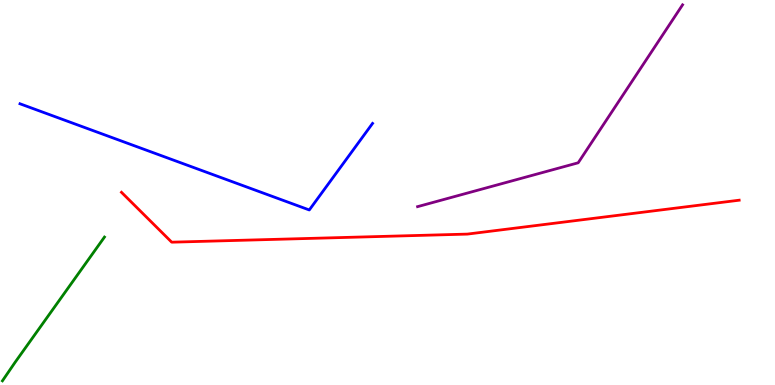[{'lines': ['blue', 'red'], 'intersections': []}, {'lines': ['green', 'red'], 'intersections': []}, {'lines': ['purple', 'red'], 'intersections': []}, {'lines': ['blue', 'green'], 'intersections': []}, {'lines': ['blue', 'purple'], 'intersections': []}, {'lines': ['green', 'purple'], 'intersections': []}]